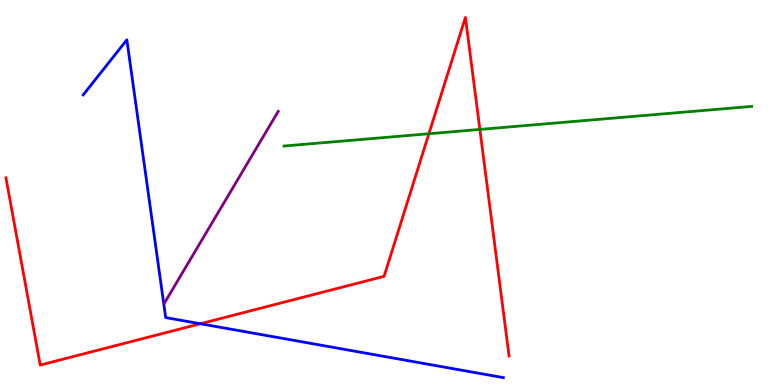[{'lines': ['blue', 'red'], 'intersections': [{'x': 2.59, 'y': 1.59}]}, {'lines': ['green', 'red'], 'intersections': [{'x': 5.53, 'y': 6.53}, {'x': 6.19, 'y': 6.64}]}, {'lines': ['purple', 'red'], 'intersections': []}, {'lines': ['blue', 'green'], 'intersections': []}, {'lines': ['blue', 'purple'], 'intersections': []}, {'lines': ['green', 'purple'], 'intersections': []}]